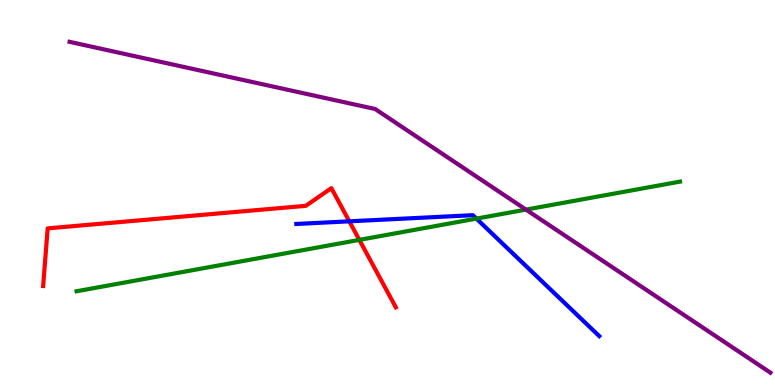[{'lines': ['blue', 'red'], 'intersections': [{'x': 4.51, 'y': 4.25}]}, {'lines': ['green', 'red'], 'intersections': [{'x': 4.64, 'y': 3.77}]}, {'lines': ['purple', 'red'], 'intersections': []}, {'lines': ['blue', 'green'], 'intersections': [{'x': 6.15, 'y': 4.32}]}, {'lines': ['blue', 'purple'], 'intersections': []}, {'lines': ['green', 'purple'], 'intersections': [{'x': 6.79, 'y': 4.56}]}]